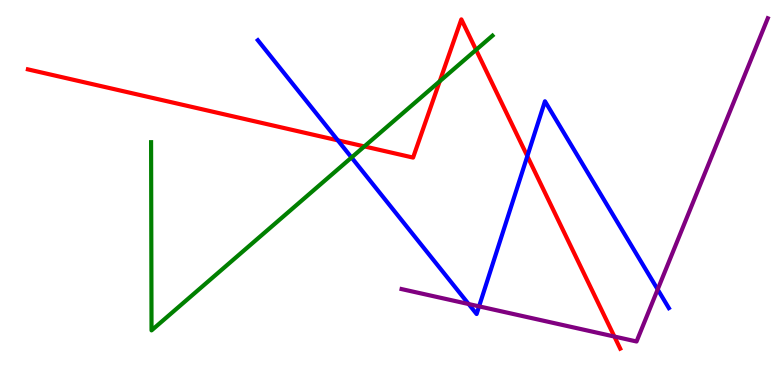[{'lines': ['blue', 'red'], 'intersections': [{'x': 4.36, 'y': 6.35}, {'x': 6.8, 'y': 5.94}]}, {'lines': ['green', 'red'], 'intersections': [{'x': 4.7, 'y': 6.2}, {'x': 5.67, 'y': 7.89}, {'x': 6.14, 'y': 8.7}]}, {'lines': ['purple', 'red'], 'intersections': [{'x': 7.93, 'y': 1.26}]}, {'lines': ['blue', 'green'], 'intersections': [{'x': 4.54, 'y': 5.91}]}, {'lines': ['blue', 'purple'], 'intersections': [{'x': 6.05, 'y': 2.1}, {'x': 6.18, 'y': 2.04}, {'x': 8.49, 'y': 2.48}]}, {'lines': ['green', 'purple'], 'intersections': []}]